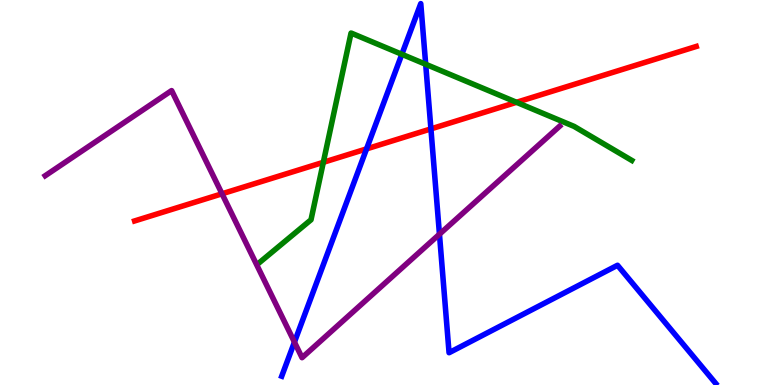[{'lines': ['blue', 'red'], 'intersections': [{'x': 4.73, 'y': 6.13}, {'x': 5.56, 'y': 6.65}]}, {'lines': ['green', 'red'], 'intersections': [{'x': 4.17, 'y': 5.78}, {'x': 6.66, 'y': 7.34}]}, {'lines': ['purple', 'red'], 'intersections': [{'x': 2.86, 'y': 4.97}]}, {'lines': ['blue', 'green'], 'intersections': [{'x': 5.19, 'y': 8.59}, {'x': 5.49, 'y': 8.33}]}, {'lines': ['blue', 'purple'], 'intersections': [{'x': 3.8, 'y': 1.11}, {'x': 5.67, 'y': 3.92}]}, {'lines': ['green', 'purple'], 'intersections': []}]